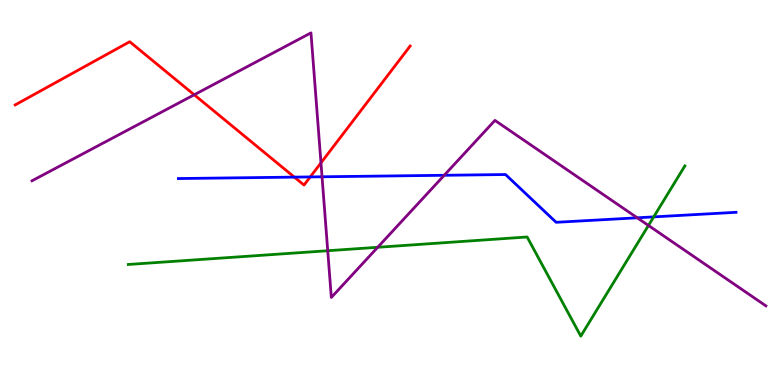[{'lines': ['blue', 'red'], 'intersections': [{'x': 3.8, 'y': 5.4}, {'x': 4.0, 'y': 5.4}]}, {'lines': ['green', 'red'], 'intersections': []}, {'lines': ['purple', 'red'], 'intersections': [{'x': 2.51, 'y': 7.54}, {'x': 4.14, 'y': 5.77}]}, {'lines': ['blue', 'green'], 'intersections': [{'x': 8.43, 'y': 4.37}]}, {'lines': ['blue', 'purple'], 'intersections': [{'x': 4.16, 'y': 5.41}, {'x': 5.73, 'y': 5.45}, {'x': 8.22, 'y': 4.34}]}, {'lines': ['green', 'purple'], 'intersections': [{'x': 4.23, 'y': 3.49}, {'x': 4.87, 'y': 3.58}, {'x': 8.37, 'y': 4.14}]}]